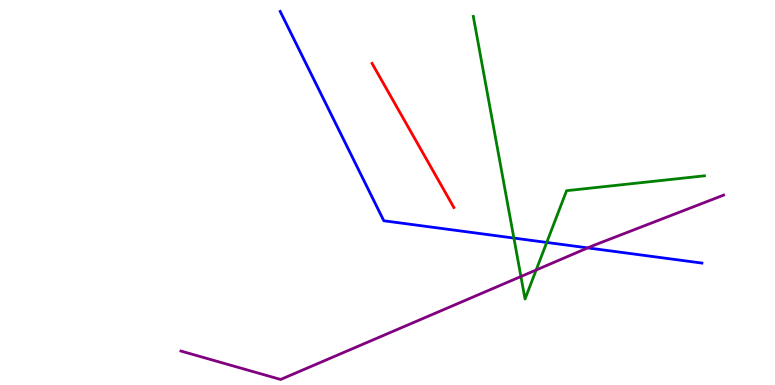[{'lines': ['blue', 'red'], 'intersections': []}, {'lines': ['green', 'red'], 'intersections': []}, {'lines': ['purple', 'red'], 'intersections': []}, {'lines': ['blue', 'green'], 'intersections': [{'x': 6.63, 'y': 3.82}, {'x': 7.05, 'y': 3.7}]}, {'lines': ['blue', 'purple'], 'intersections': [{'x': 7.58, 'y': 3.56}]}, {'lines': ['green', 'purple'], 'intersections': [{'x': 6.72, 'y': 2.82}, {'x': 6.92, 'y': 2.99}]}]